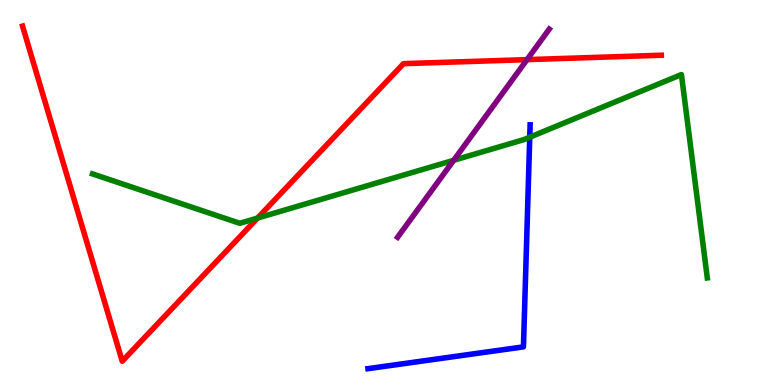[{'lines': ['blue', 'red'], 'intersections': []}, {'lines': ['green', 'red'], 'intersections': [{'x': 3.32, 'y': 4.34}]}, {'lines': ['purple', 'red'], 'intersections': [{'x': 6.8, 'y': 8.45}]}, {'lines': ['blue', 'green'], 'intersections': [{'x': 6.84, 'y': 6.44}]}, {'lines': ['blue', 'purple'], 'intersections': []}, {'lines': ['green', 'purple'], 'intersections': [{'x': 5.85, 'y': 5.84}]}]